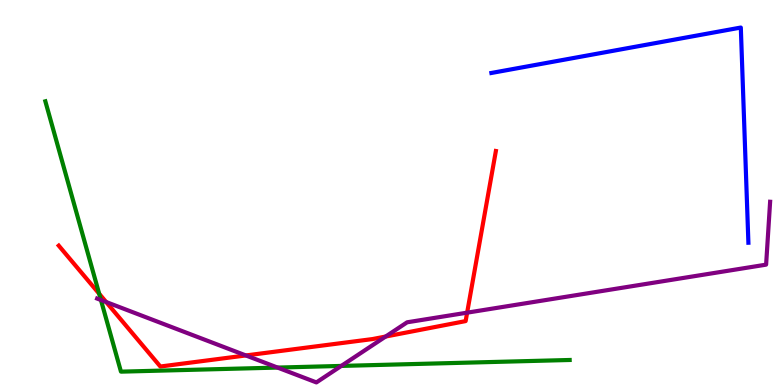[{'lines': ['blue', 'red'], 'intersections': []}, {'lines': ['green', 'red'], 'intersections': [{'x': 1.28, 'y': 2.37}]}, {'lines': ['purple', 'red'], 'intersections': [{'x': 1.37, 'y': 2.16}, {'x': 3.17, 'y': 0.768}, {'x': 4.98, 'y': 1.26}, {'x': 6.03, 'y': 1.88}]}, {'lines': ['blue', 'green'], 'intersections': []}, {'lines': ['blue', 'purple'], 'intersections': []}, {'lines': ['green', 'purple'], 'intersections': [{'x': 1.3, 'y': 2.21}, {'x': 3.58, 'y': 0.452}, {'x': 4.4, 'y': 0.496}]}]